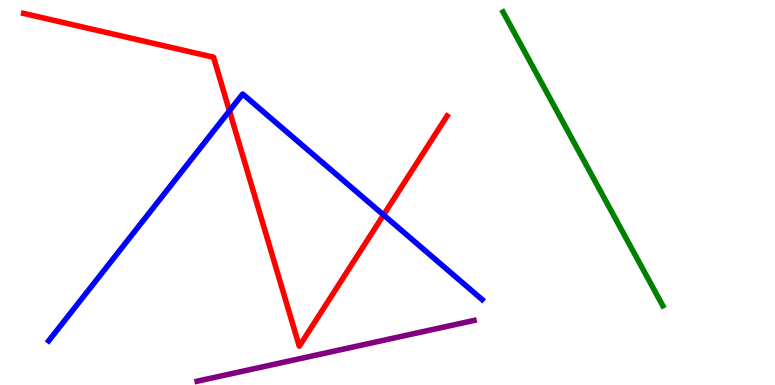[{'lines': ['blue', 'red'], 'intersections': [{'x': 2.96, 'y': 7.12}, {'x': 4.95, 'y': 4.42}]}, {'lines': ['green', 'red'], 'intersections': []}, {'lines': ['purple', 'red'], 'intersections': []}, {'lines': ['blue', 'green'], 'intersections': []}, {'lines': ['blue', 'purple'], 'intersections': []}, {'lines': ['green', 'purple'], 'intersections': []}]